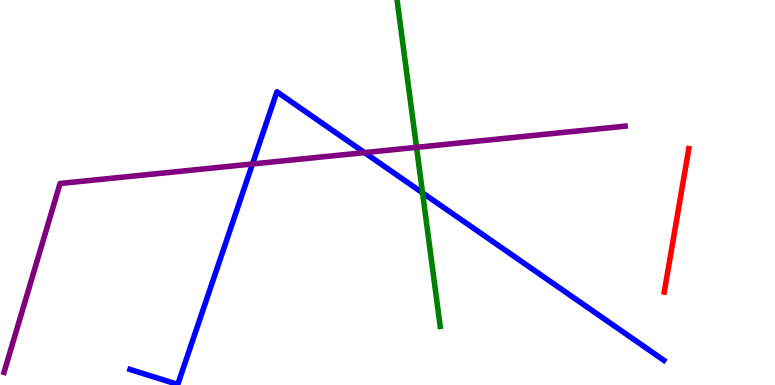[{'lines': ['blue', 'red'], 'intersections': []}, {'lines': ['green', 'red'], 'intersections': []}, {'lines': ['purple', 'red'], 'intersections': []}, {'lines': ['blue', 'green'], 'intersections': [{'x': 5.45, 'y': 4.99}]}, {'lines': ['blue', 'purple'], 'intersections': [{'x': 3.26, 'y': 5.74}, {'x': 4.7, 'y': 6.04}]}, {'lines': ['green', 'purple'], 'intersections': [{'x': 5.37, 'y': 6.17}]}]